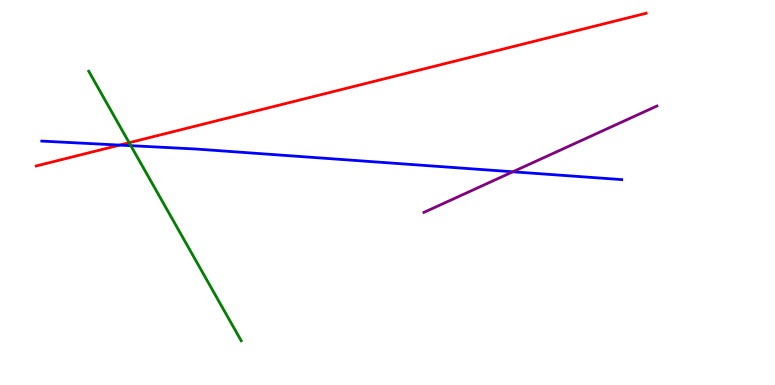[{'lines': ['blue', 'red'], 'intersections': [{'x': 1.54, 'y': 6.23}]}, {'lines': ['green', 'red'], 'intersections': [{'x': 1.67, 'y': 6.29}]}, {'lines': ['purple', 'red'], 'intersections': []}, {'lines': ['blue', 'green'], 'intersections': [{'x': 1.69, 'y': 6.22}]}, {'lines': ['blue', 'purple'], 'intersections': [{'x': 6.62, 'y': 5.54}]}, {'lines': ['green', 'purple'], 'intersections': []}]